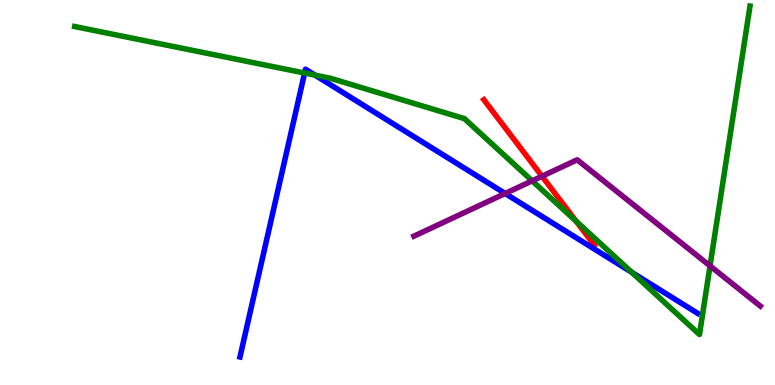[{'lines': ['blue', 'red'], 'intersections': []}, {'lines': ['green', 'red'], 'intersections': [{'x': 7.43, 'y': 4.25}]}, {'lines': ['purple', 'red'], 'intersections': [{'x': 6.99, 'y': 5.42}]}, {'lines': ['blue', 'green'], 'intersections': [{'x': 3.93, 'y': 8.1}, {'x': 4.07, 'y': 8.05}, {'x': 8.15, 'y': 2.93}]}, {'lines': ['blue', 'purple'], 'intersections': [{'x': 6.52, 'y': 4.97}]}, {'lines': ['green', 'purple'], 'intersections': [{'x': 6.87, 'y': 5.3}, {'x': 9.16, 'y': 3.09}]}]